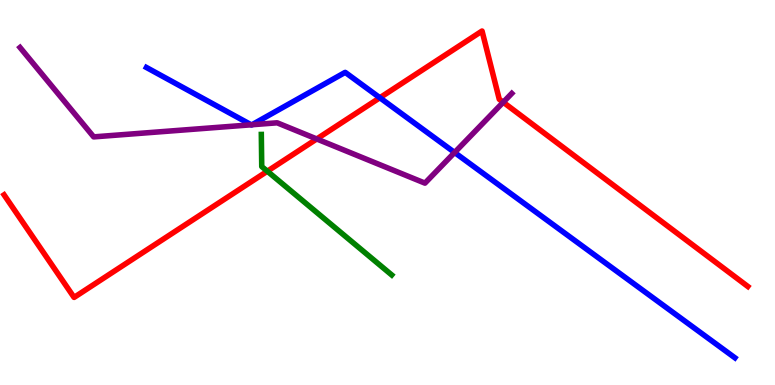[{'lines': ['blue', 'red'], 'intersections': [{'x': 4.9, 'y': 7.46}]}, {'lines': ['green', 'red'], 'intersections': [{'x': 3.45, 'y': 5.55}]}, {'lines': ['purple', 'red'], 'intersections': [{'x': 4.09, 'y': 6.39}, {'x': 6.49, 'y': 7.34}]}, {'lines': ['blue', 'green'], 'intersections': []}, {'lines': ['blue', 'purple'], 'intersections': [{'x': 3.24, 'y': 6.76}, {'x': 3.25, 'y': 6.76}, {'x': 5.87, 'y': 6.04}]}, {'lines': ['green', 'purple'], 'intersections': []}]